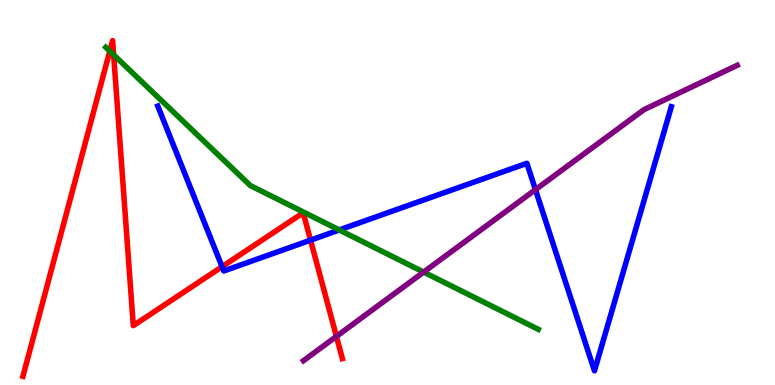[{'lines': ['blue', 'red'], 'intersections': [{'x': 2.87, 'y': 3.07}, {'x': 4.01, 'y': 3.76}]}, {'lines': ['green', 'red'], 'intersections': [{'x': 1.42, 'y': 8.67}, {'x': 1.47, 'y': 8.58}]}, {'lines': ['purple', 'red'], 'intersections': [{'x': 4.34, 'y': 1.26}]}, {'lines': ['blue', 'green'], 'intersections': [{'x': 4.38, 'y': 4.03}]}, {'lines': ['blue', 'purple'], 'intersections': [{'x': 6.91, 'y': 5.07}]}, {'lines': ['green', 'purple'], 'intersections': [{'x': 5.47, 'y': 2.93}]}]